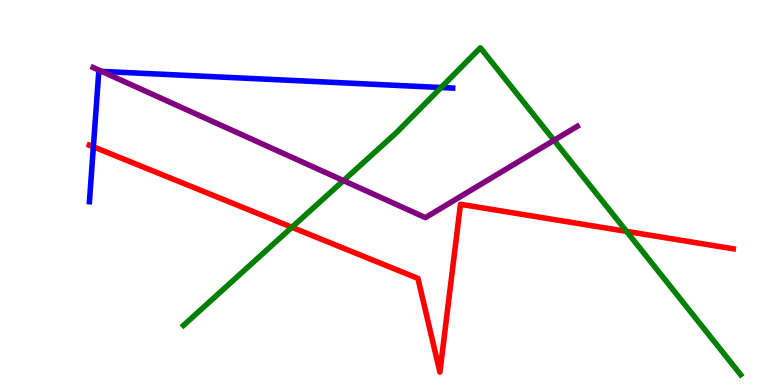[{'lines': ['blue', 'red'], 'intersections': [{'x': 1.2, 'y': 6.19}]}, {'lines': ['green', 'red'], 'intersections': [{'x': 3.77, 'y': 4.1}, {'x': 8.08, 'y': 3.99}]}, {'lines': ['purple', 'red'], 'intersections': []}, {'lines': ['blue', 'green'], 'intersections': [{'x': 5.69, 'y': 7.73}]}, {'lines': ['blue', 'purple'], 'intersections': [{'x': 1.31, 'y': 8.15}]}, {'lines': ['green', 'purple'], 'intersections': [{'x': 4.43, 'y': 5.31}, {'x': 7.15, 'y': 6.36}]}]